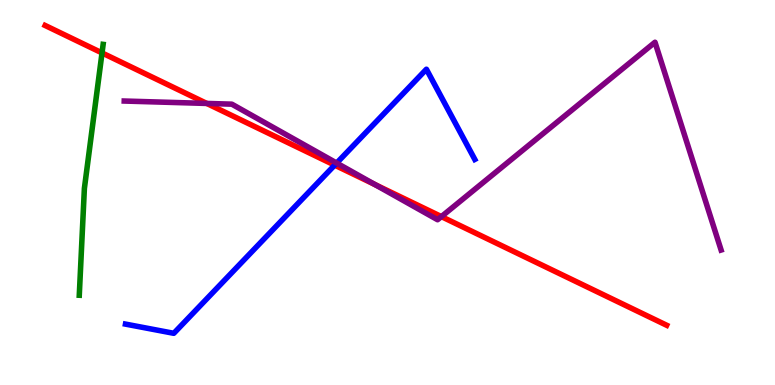[{'lines': ['blue', 'red'], 'intersections': [{'x': 4.32, 'y': 5.71}]}, {'lines': ['green', 'red'], 'intersections': [{'x': 1.32, 'y': 8.63}]}, {'lines': ['purple', 'red'], 'intersections': [{'x': 2.67, 'y': 7.31}, {'x': 4.84, 'y': 5.21}, {'x': 5.7, 'y': 4.37}]}, {'lines': ['blue', 'green'], 'intersections': []}, {'lines': ['blue', 'purple'], 'intersections': [{'x': 4.34, 'y': 5.76}]}, {'lines': ['green', 'purple'], 'intersections': []}]